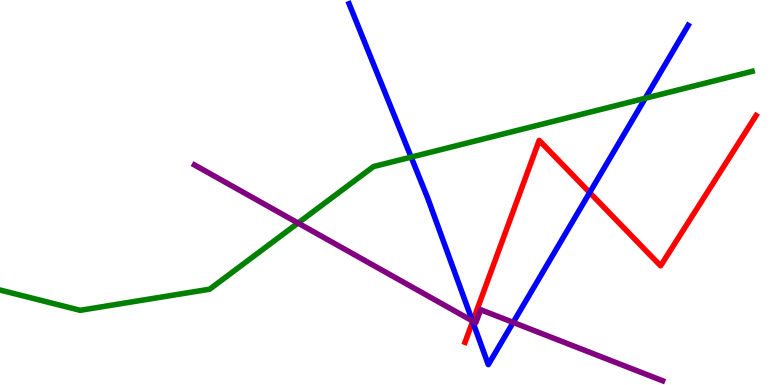[{'lines': ['blue', 'red'], 'intersections': [{'x': 6.1, 'y': 1.65}, {'x': 7.61, 'y': 5.0}]}, {'lines': ['green', 'red'], 'intersections': []}, {'lines': ['purple', 'red'], 'intersections': [{'x': 6.1, 'y': 1.66}]}, {'lines': ['blue', 'green'], 'intersections': [{'x': 5.3, 'y': 5.92}, {'x': 8.33, 'y': 7.45}]}, {'lines': ['blue', 'purple'], 'intersections': [{'x': 6.1, 'y': 1.67}, {'x': 6.62, 'y': 1.63}]}, {'lines': ['green', 'purple'], 'intersections': [{'x': 3.85, 'y': 4.21}]}]